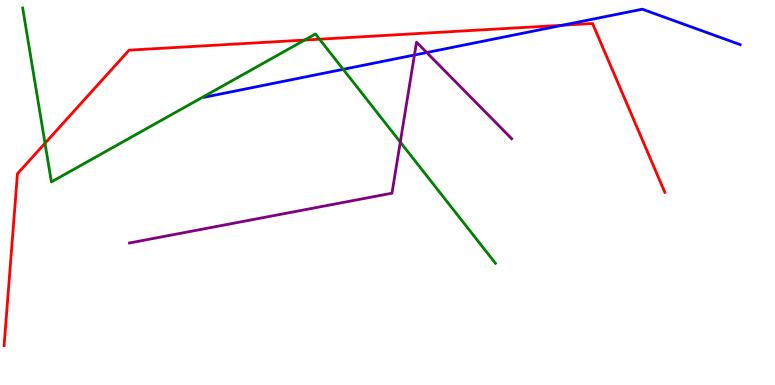[{'lines': ['blue', 'red'], 'intersections': [{'x': 7.26, 'y': 9.34}]}, {'lines': ['green', 'red'], 'intersections': [{'x': 0.581, 'y': 6.28}, {'x': 3.93, 'y': 8.96}, {'x': 4.12, 'y': 8.98}]}, {'lines': ['purple', 'red'], 'intersections': []}, {'lines': ['blue', 'green'], 'intersections': [{'x': 4.43, 'y': 8.2}]}, {'lines': ['blue', 'purple'], 'intersections': [{'x': 5.35, 'y': 8.57}, {'x': 5.51, 'y': 8.64}]}, {'lines': ['green', 'purple'], 'intersections': [{'x': 5.16, 'y': 6.31}]}]